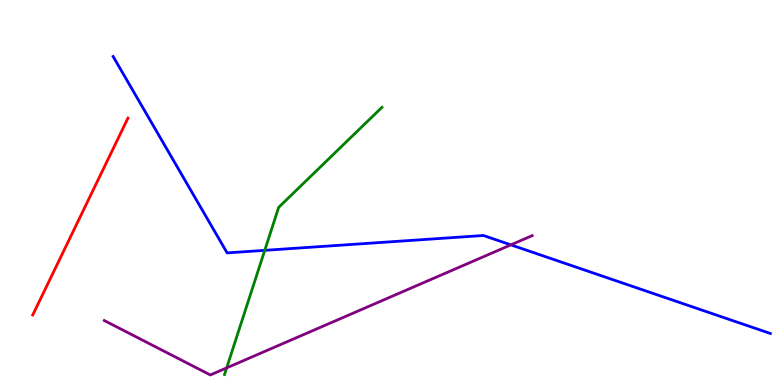[{'lines': ['blue', 'red'], 'intersections': []}, {'lines': ['green', 'red'], 'intersections': []}, {'lines': ['purple', 'red'], 'intersections': []}, {'lines': ['blue', 'green'], 'intersections': [{'x': 3.42, 'y': 3.5}]}, {'lines': ['blue', 'purple'], 'intersections': [{'x': 6.59, 'y': 3.64}]}, {'lines': ['green', 'purple'], 'intersections': [{'x': 2.92, 'y': 0.444}]}]